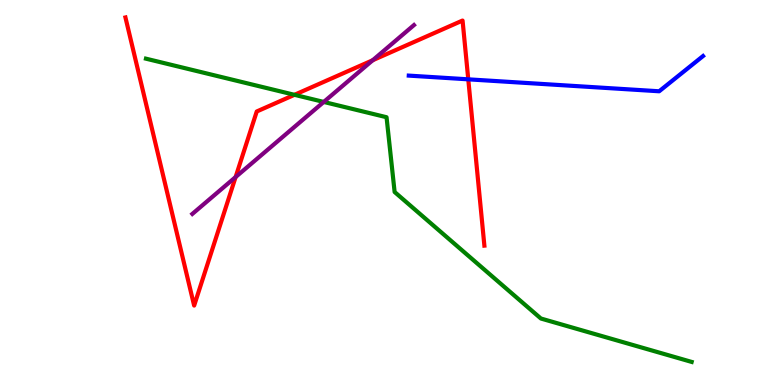[{'lines': ['blue', 'red'], 'intersections': [{'x': 6.04, 'y': 7.94}]}, {'lines': ['green', 'red'], 'intersections': [{'x': 3.8, 'y': 7.54}]}, {'lines': ['purple', 'red'], 'intersections': [{'x': 3.04, 'y': 5.4}, {'x': 4.81, 'y': 8.44}]}, {'lines': ['blue', 'green'], 'intersections': []}, {'lines': ['blue', 'purple'], 'intersections': []}, {'lines': ['green', 'purple'], 'intersections': [{'x': 4.18, 'y': 7.35}]}]